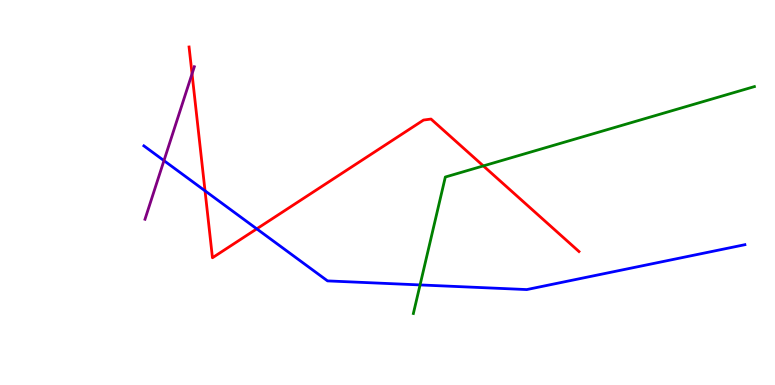[{'lines': ['blue', 'red'], 'intersections': [{'x': 2.65, 'y': 5.04}, {'x': 3.31, 'y': 4.06}]}, {'lines': ['green', 'red'], 'intersections': [{'x': 6.24, 'y': 5.69}]}, {'lines': ['purple', 'red'], 'intersections': [{'x': 2.48, 'y': 8.08}]}, {'lines': ['blue', 'green'], 'intersections': [{'x': 5.42, 'y': 2.6}]}, {'lines': ['blue', 'purple'], 'intersections': [{'x': 2.12, 'y': 5.83}]}, {'lines': ['green', 'purple'], 'intersections': []}]